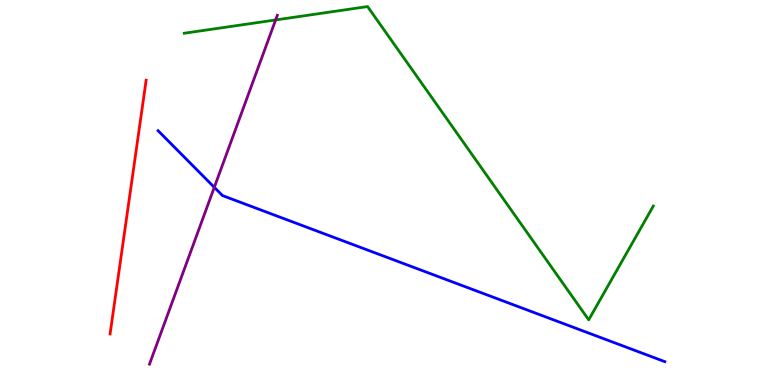[{'lines': ['blue', 'red'], 'intersections': []}, {'lines': ['green', 'red'], 'intersections': []}, {'lines': ['purple', 'red'], 'intersections': []}, {'lines': ['blue', 'green'], 'intersections': []}, {'lines': ['blue', 'purple'], 'intersections': [{'x': 2.77, 'y': 5.13}]}, {'lines': ['green', 'purple'], 'intersections': [{'x': 3.56, 'y': 9.48}]}]